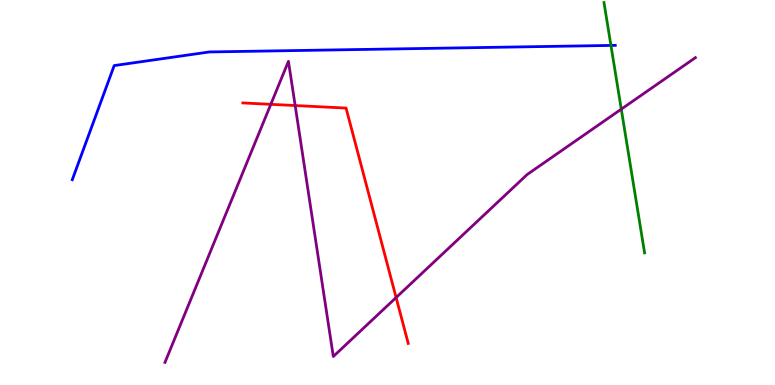[{'lines': ['blue', 'red'], 'intersections': []}, {'lines': ['green', 'red'], 'intersections': []}, {'lines': ['purple', 'red'], 'intersections': [{'x': 3.49, 'y': 7.29}, {'x': 3.81, 'y': 7.26}, {'x': 5.11, 'y': 2.27}]}, {'lines': ['blue', 'green'], 'intersections': [{'x': 7.88, 'y': 8.82}]}, {'lines': ['blue', 'purple'], 'intersections': []}, {'lines': ['green', 'purple'], 'intersections': [{'x': 8.02, 'y': 7.16}]}]